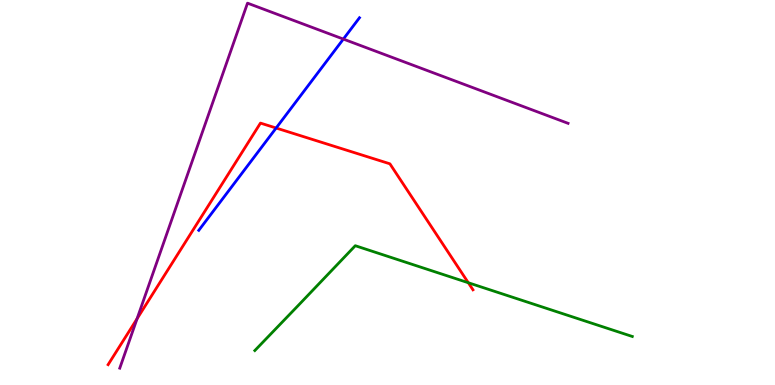[{'lines': ['blue', 'red'], 'intersections': [{'x': 3.56, 'y': 6.67}]}, {'lines': ['green', 'red'], 'intersections': [{'x': 6.04, 'y': 2.66}]}, {'lines': ['purple', 'red'], 'intersections': [{'x': 1.77, 'y': 1.72}]}, {'lines': ['blue', 'green'], 'intersections': []}, {'lines': ['blue', 'purple'], 'intersections': [{'x': 4.43, 'y': 8.98}]}, {'lines': ['green', 'purple'], 'intersections': []}]